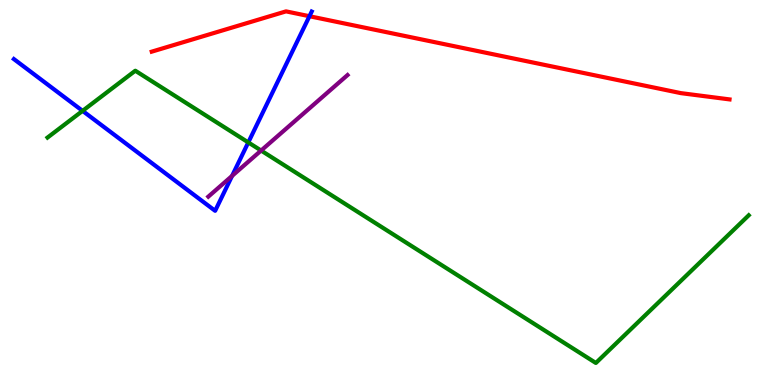[{'lines': ['blue', 'red'], 'intersections': [{'x': 3.99, 'y': 9.58}]}, {'lines': ['green', 'red'], 'intersections': []}, {'lines': ['purple', 'red'], 'intersections': []}, {'lines': ['blue', 'green'], 'intersections': [{'x': 1.07, 'y': 7.12}, {'x': 3.2, 'y': 6.3}]}, {'lines': ['blue', 'purple'], 'intersections': [{'x': 2.99, 'y': 5.43}]}, {'lines': ['green', 'purple'], 'intersections': [{'x': 3.37, 'y': 6.09}]}]